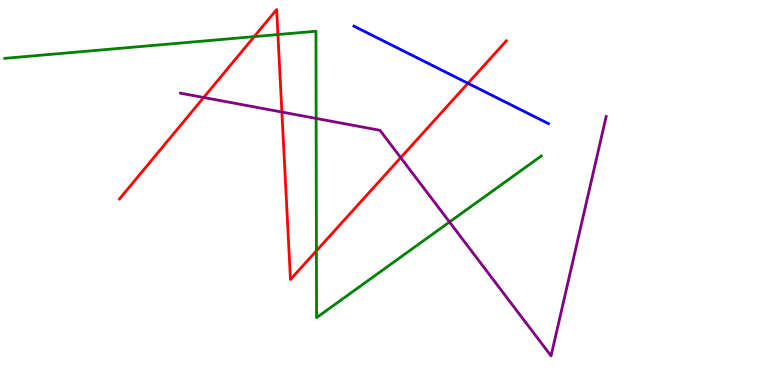[{'lines': ['blue', 'red'], 'intersections': [{'x': 6.04, 'y': 7.84}]}, {'lines': ['green', 'red'], 'intersections': [{'x': 3.28, 'y': 9.05}, {'x': 3.59, 'y': 9.1}, {'x': 4.08, 'y': 3.48}]}, {'lines': ['purple', 'red'], 'intersections': [{'x': 2.63, 'y': 7.47}, {'x': 3.64, 'y': 7.09}, {'x': 5.17, 'y': 5.91}]}, {'lines': ['blue', 'green'], 'intersections': []}, {'lines': ['blue', 'purple'], 'intersections': []}, {'lines': ['green', 'purple'], 'intersections': [{'x': 4.08, 'y': 6.92}, {'x': 5.8, 'y': 4.23}]}]